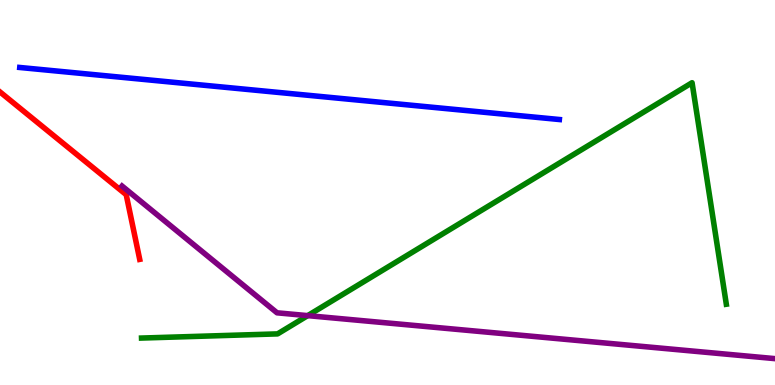[{'lines': ['blue', 'red'], 'intersections': []}, {'lines': ['green', 'red'], 'intersections': []}, {'lines': ['purple', 'red'], 'intersections': []}, {'lines': ['blue', 'green'], 'intersections': []}, {'lines': ['blue', 'purple'], 'intersections': []}, {'lines': ['green', 'purple'], 'intersections': [{'x': 3.97, 'y': 1.8}]}]